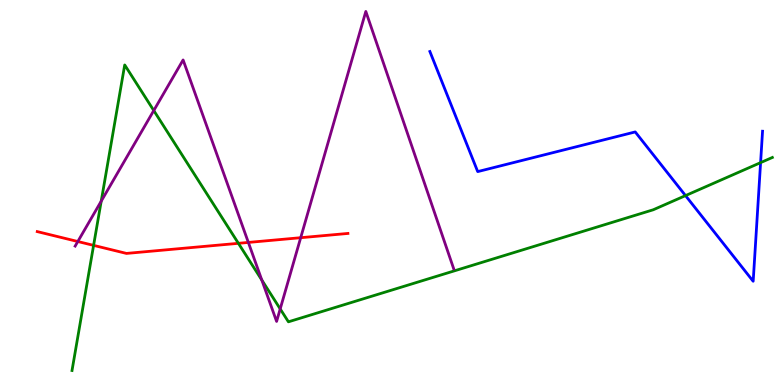[{'lines': ['blue', 'red'], 'intersections': []}, {'lines': ['green', 'red'], 'intersections': [{'x': 1.21, 'y': 3.63}, {'x': 3.08, 'y': 3.68}]}, {'lines': ['purple', 'red'], 'intersections': [{'x': 1.0, 'y': 3.73}, {'x': 3.2, 'y': 3.7}, {'x': 3.88, 'y': 3.83}]}, {'lines': ['blue', 'green'], 'intersections': [{'x': 8.85, 'y': 4.92}, {'x': 9.81, 'y': 5.78}]}, {'lines': ['blue', 'purple'], 'intersections': []}, {'lines': ['green', 'purple'], 'intersections': [{'x': 1.31, 'y': 4.78}, {'x': 1.98, 'y': 7.13}, {'x': 3.38, 'y': 2.73}, {'x': 3.62, 'y': 1.98}]}]